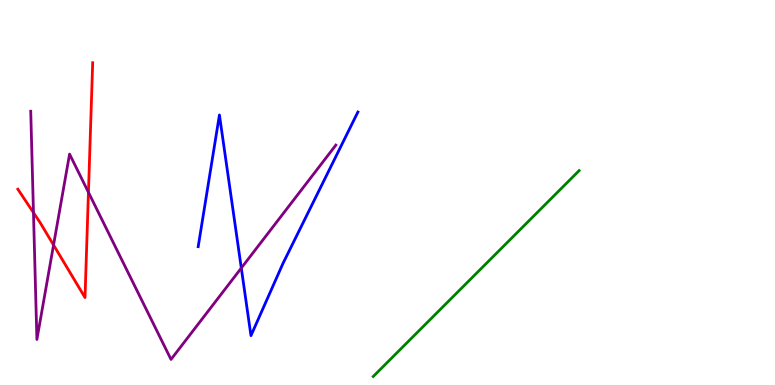[{'lines': ['blue', 'red'], 'intersections': []}, {'lines': ['green', 'red'], 'intersections': []}, {'lines': ['purple', 'red'], 'intersections': [{'x': 0.432, 'y': 4.48}, {'x': 0.691, 'y': 3.64}, {'x': 1.14, 'y': 5.0}]}, {'lines': ['blue', 'green'], 'intersections': []}, {'lines': ['blue', 'purple'], 'intersections': [{'x': 3.11, 'y': 3.04}]}, {'lines': ['green', 'purple'], 'intersections': []}]